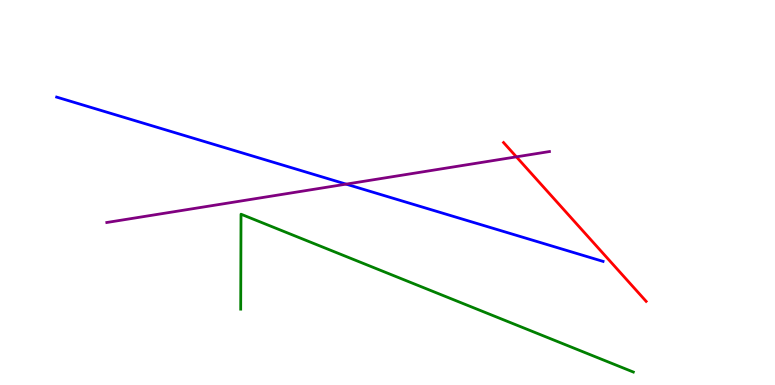[{'lines': ['blue', 'red'], 'intersections': []}, {'lines': ['green', 'red'], 'intersections': []}, {'lines': ['purple', 'red'], 'intersections': [{'x': 6.66, 'y': 5.93}]}, {'lines': ['blue', 'green'], 'intersections': []}, {'lines': ['blue', 'purple'], 'intersections': [{'x': 4.47, 'y': 5.22}]}, {'lines': ['green', 'purple'], 'intersections': []}]